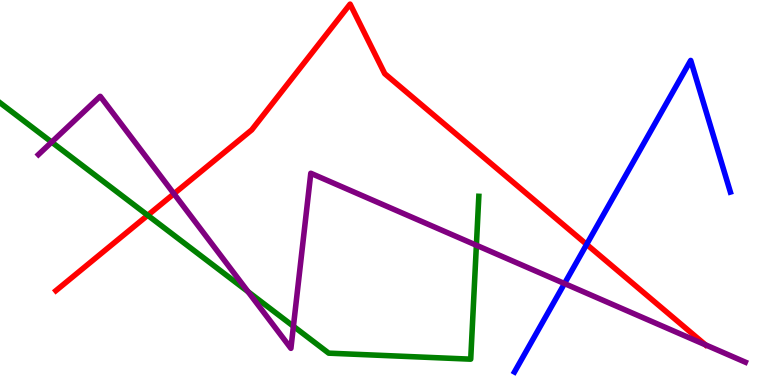[{'lines': ['blue', 'red'], 'intersections': [{'x': 7.57, 'y': 3.65}]}, {'lines': ['green', 'red'], 'intersections': [{'x': 1.91, 'y': 4.41}]}, {'lines': ['purple', 'red'], 'intersections': [{'x': 2.24, 'y': 4.97}, {'x': 9.1, 'y': 1.04}]}, {'lines': ['blue', 'green'], 'intersections': []}, {'lines': ['blue', 'purple'], 'intersections': [{'x': 7.28, 'y': 2.64}]}, {'lines': ['green', 'purple'], 'intersections': [{'x': 0.667, 'y': 6.31}, {'x': 3.2, 'y': 2.42}, {'x': 3.79, 'y': 1.53}, {'x': 6.15, 'y': 3.63}]}]